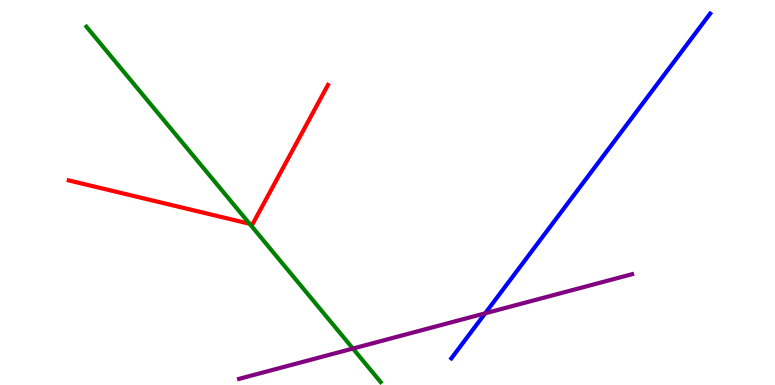[{'lines': ['blue', 'red'], 'intersections': []}, {'lines': ['green', 'red'], 'intersections': [{'x': 3.22, 'y': 4.19}]}, {'lines': ['purple', 'red'], 'intersections': []}, {'lines': ['blue', 'green'], 'intersections': []}, {'lines': ['blue', 'purple'], 'intersections': [{'x': 6.26, 'y': 1.86}]}, {'lines': ['green', 'purple'], 'intersections': [{'x': 4.55, 'y': 0.947}]}]